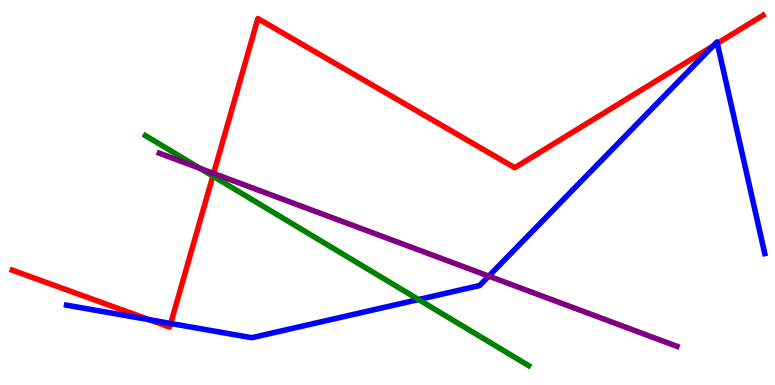[{'lines': ['blue', 'red'], 'intersections': [{'x': 1.92, 'y': 1.7}, {'x': 2.2, 'y': 1.6}, {'x': 9.2, 'y': 8.8}, {'x': 9.26, 'y': 8.87}]}, {'lines': ['green', 'red'], 'intersections': [{'x': 2.75, 'y': 5.43}]}, {'lines': ['purple', 'red'], 'intersections': [{'x': 2.76, 'y': 5.5}]}, {'lines': ['blue', 'green'], 'intersections': [{'x': 5.4, 'y': 2.22}]}, {'lines': ['blue', 'purple'], 'intersections': [{'x': 6.31, 'y': 2.83}]}, {'lines': ['green', 'purple'], 'intersections': [{'x': 2.58, 'y': 5.63}]}]